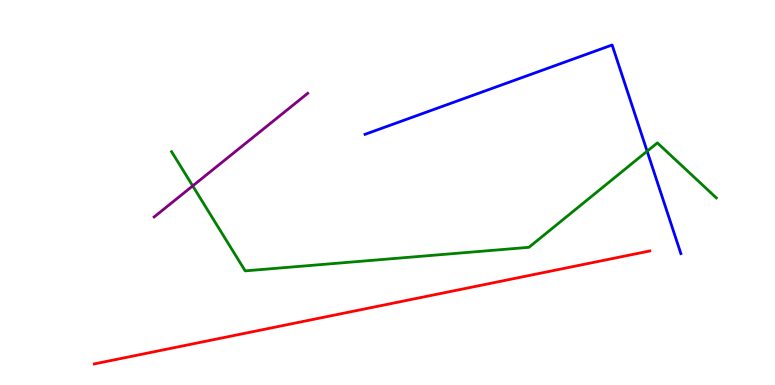[{'lines': ['blue', 'red'], 'intersections': []}, {'lines': ['green', 'red'], 'intersections': []}, {'lines': ['purple', 'red'], 'intersections': []}, {'lines': ['blue', 'green'], 'intersections': [{'x': 8.35, 'y': 6.07}]}, {'lines': ['blue', 'purple'], 'intersections': []}, {'lines': ['green', 'purple'], 'intersections': [{'x': 2.49, 'y': 5.17}]}]